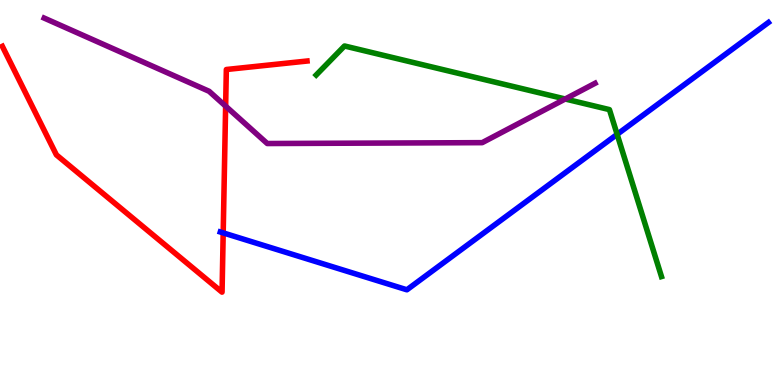[{'lines': ['blue', 'red'], 'intersections': [{'x': 2.88, 'y': 3.95}]}, {'lines': ['green', 'red'], 'intersections': []}, {'lines': ['purple', 'red'], 'intersections': [{'x': 2.91, 'y': 7.24}]}, {'lines': ['blue', 'green'], 'intersections': [{'x': 7.96, 'y': 6.51}]}, {'lines': ['blue', 'purple'], 'intersections': []}, {'lines': ['green', 'purple'], 'intersections': [{'x': 7.29, 'y': 7.43}]}]